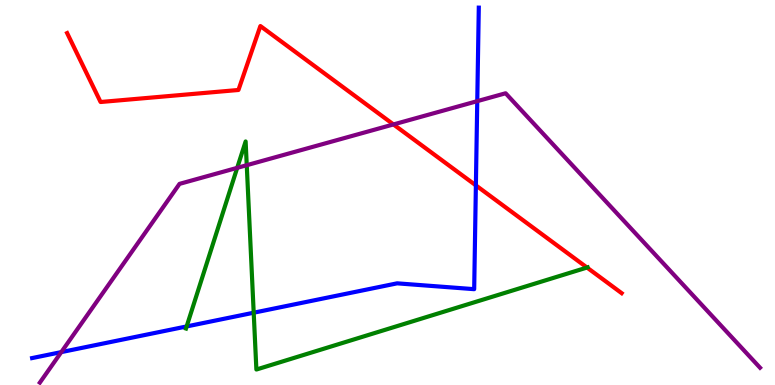[{'lines': ['blue', 'red'], 'intersections': [{'x': 6.14, 'y': 5.19}]}, {'lines': ['green', 'red'], 'intersections': [{'x': 7.57, 'y': 3.05}]}, {'lines': ['purple', 'red'], 'intersections': [{'x': 5.08, 'y': 6.77}]}, {'lines': ['blue', 'green'], 'intersections': [{'x': 2.41, 'y': 1.52}, {'x': 3.27, 'y': 1.88}]}, {'lines': ['blue', 'purple'], 'intersections': [{'x': 0.791, 'y': 0.854}, {'x': 6.16, 'y': 7.37}]}, {'lines': ['green', 'purple'], 'intersections': [{'x': 3.06, 'y': 5.64}, {'x': 3.18, 'y': 5.71}]}]